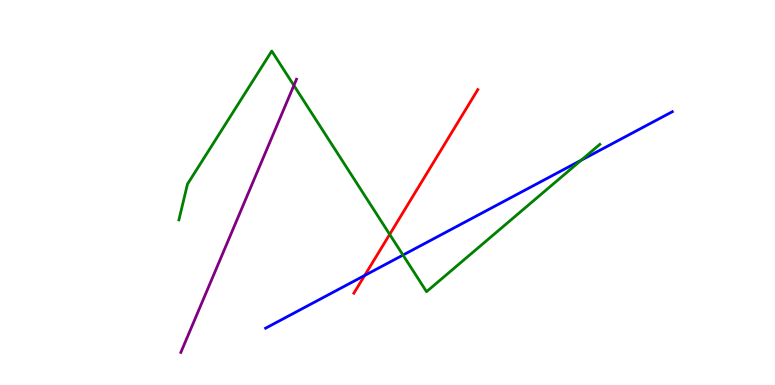[{'lines': ['blue', 'red'], 'intersections': [{'x': 4.71, 'y': 2.85}]}, {'lines': ['green', 'red'], 'intersections': [{'x': 5.03, 'y': 3.91}]}, {'lines': ['purple', 'red'], 'intersections': []}, {'lines': ['blue', 'green'], 'intersections': [{'x': 5.2, 'y': 3.37}, {'x': 7.5, 'y': 5.84}]}, {'lines': ['blue', 'purple'], 'intersections': []}, {'lines': ['green', 'purple'], 'intersections': [{'x': 3.79, 'y': 7.78}]}]